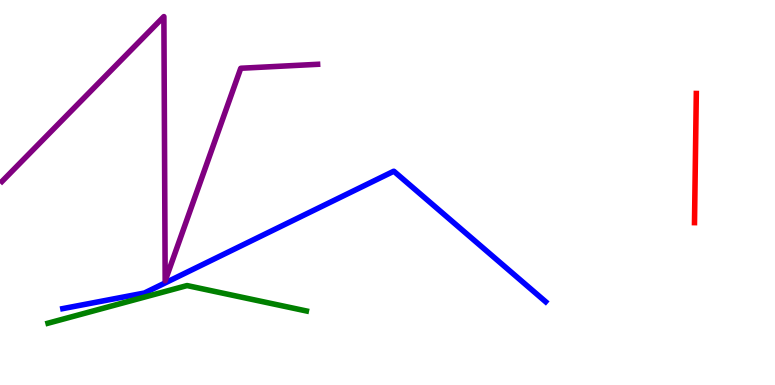[{'lines': ['blue', 'red'], 'intersections': []}, {'lines': ['green', 'red'], 'intersections': []}, {'lines': ['purple', 'red'], 'intersections': []}, {'lines': ['blue', 'green'], 'intersections': []}, {'lines': ['blue', 'purple'], 'intersections': []}, {'lines': ['green', 'purple'], 'intersections': []}]